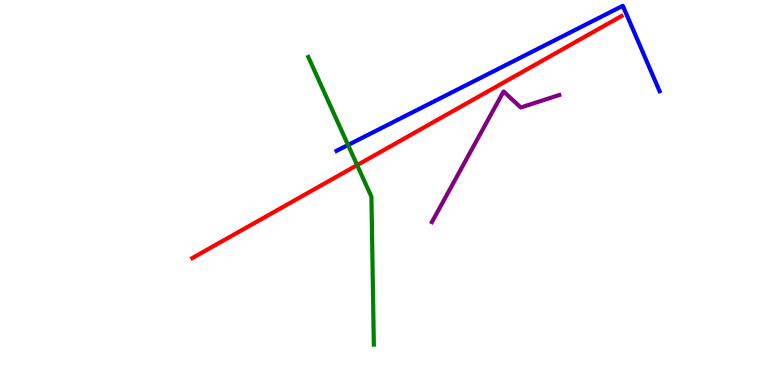[{'lines': ['blue', 'red'], 'intersections': []}, {'lines': ['green', 'red'], 'intersections': [{'x': 4.61, 'y': 5.71}]}, {'lines': ['purple', 'red'], 'intersections': []}, {'lines': ['blue', 'green'], 'intersections': [{'x': 4.49, 'y': 6.23}]}, {'lines': ['blue', 'purple'], 'intersections': []}, {'lines': ['green', 'purple'], 'intersections': []}]